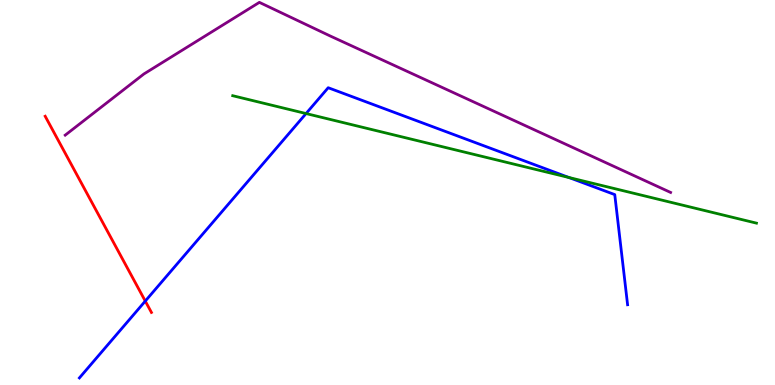[{'lines': ['blue', 'red'], 'intersections': [{'x': 1.87, 'y': 2.18}]}, {'lines': ['green', 'red'], 'intersections': []}, {'lines': ['purple', 'red'], 'intersections': []}, {'lines': ['blue', 'green'], 'intersections': [{'x': 3.95, 'y': 7.05}, {'x': 7.34, 'y': 5.39}]}, {'lines': ['blue', 'purple'], 'intersections': []}, {'lines': ['green', 'purple'], 'intersections': []}]